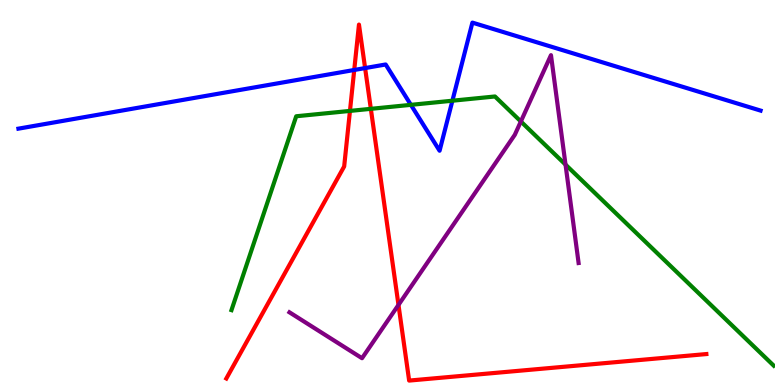[{'lines': ['blue', 'red'], 'intersections': [{'x': 4.57, 'y': 8.18}, {'x': 4.71, 'y': 8.23}]}, {'lines': ['green', 'red'], 'intersections': [{'x': 4.52, 'y': 7.12}, {'x': 4.79, 'y': 7.17}]}, {'lines': ['purple', 'red'], 'intersections': [{'x': 5.14, 'y': 2.08}]}, {'lines': ['blue', 'green'], 'intersections': [{'x': 5.3, 'y': 7.28}, {'x': 5.84, 'y': 7.38}]}, {'lines': ['blue', 'purple'], 'intersections': []}, {'lines': ['green', 'purple'], 'intersections': [{'x': 6.72, 'y': 6.84}, {'x': 7.3, 'y': 5.72}]}]